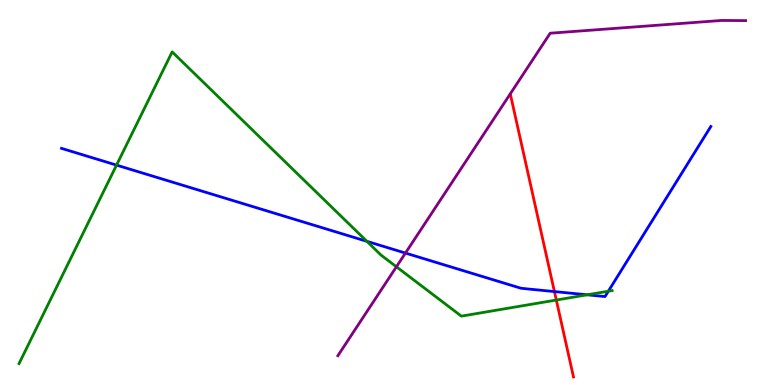[{'lines': ['blue', 'red'], 'intersections': [{'x': 7.15, 'y': 2.43}]}, {'lines': ['green', 'red'], 'intersections': [{'x': 7.18, 'y': 2.21}]}, {'lines': ['purple', 'red'], 'intersections': []}, {'lines': ['blue', 'green'], 'intersections': [{'x': 1.5, 'y': 5.71}, {'x': 4.73, 'y': 3.73}, {'x': 7.58, 'y': 2.34}, {'x': 7.85, 'y': 2.44}]}, {'lines': ['blue', 'purple'], 'intersections': [{'x': 5.23, 'y': 3.43}]}, {'lines': ['green', 'purple'], 'intersections': [{'x': 5.12, 'y': 3.07}]}]